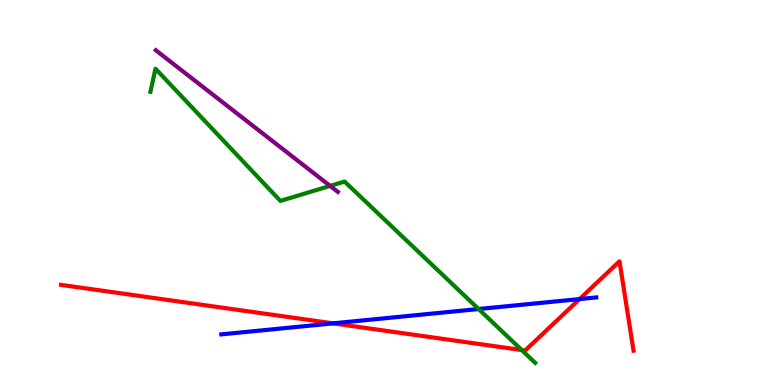[{'lines': ['blue', 'red'], 'intersections': [{'x': 4.3, 'y': 1.6}, {'x': 7.48, 'y': 2.23}]}, {'lines': ['green', 'red'], 'intersections': [{'x': 6.73, 'y': 0.908}]}, {'lines': ['purple', 'red'], 'intersections': []}, {'lines': ['blue', 'green'], 'intersections': [{'x': 6.18, 'y': 1.97}]}, {'lines': ['blue', 'purple'], 'intersections': []}, {'lines': ['green', 'purple'], 'intersections': [{'x': 4.26, 'y': 5.17}]}]